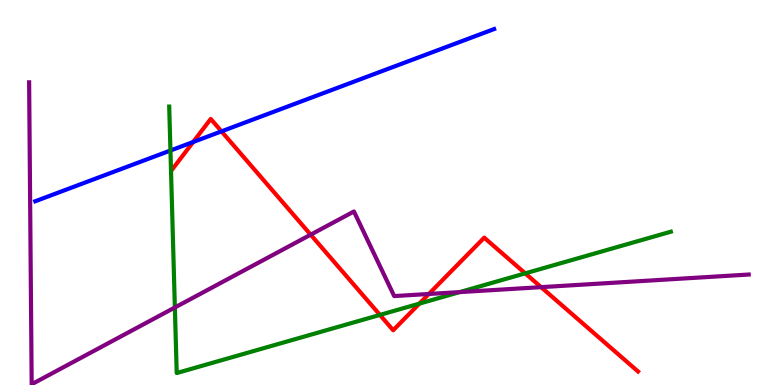[{'lines': ['blue', 'red'], 'intersections': [{'x': 2.49, 'y': 6.31}, {'x': 2.86, 'y': 6.59}]}, {'lines': ['green', 'red'], 'intersections': [{'x': 4.9, 'y': 1.82}, {'x': 5.41, 'y': 2.11}, {'x': 6.78, 'y': 2.9}]}, {'lines': ['purple', 'red'], 'intersections': [{'x': 4.01, 'y': 3.9}, {'x': 5.53, 'y': 2.36}, {'x': 6.98, 'y': 2.54}]}, {'lines': ['blue', 'green'], 'intersections': [{'x': 2.2, 'y': 6.09}]}, {'lines': ['blue', 'purple'], 'intersections': []}, {'lines': ['green', 'purple'], 'intersections': [{'x': 2.26, 'y': 2.01}, {'x': 5.93, 'y': 2.41}]}]